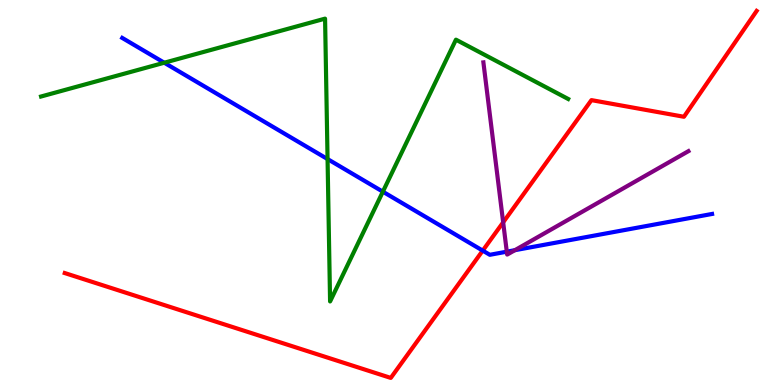[{'lines': ['blue', 'red'], 'intersections': [{'x': 6.23, 'y': 3.49}]}, {'lines': ['green', 'red'], 'intersections': []}, {'lines': ['purple', 'red'], 'intersections': [{'x': 6.49, 'y': 4.23}]}, {'lines': ['blue', 'green'], 'intersections': [{'x': 2.12, 'y': 8.37}, {'x': 4.23, 'y': 5.87}, {'x': 4.94, 'y': 5.02}]}, {'lines': ['blue', 'purple'], 'intersections': [{'x': 6.54, 'y': 3.46}, {'x': 6.64, 'y': 3.5}]}, {'lines': ['green', 'purple'], 'intersections': []}]